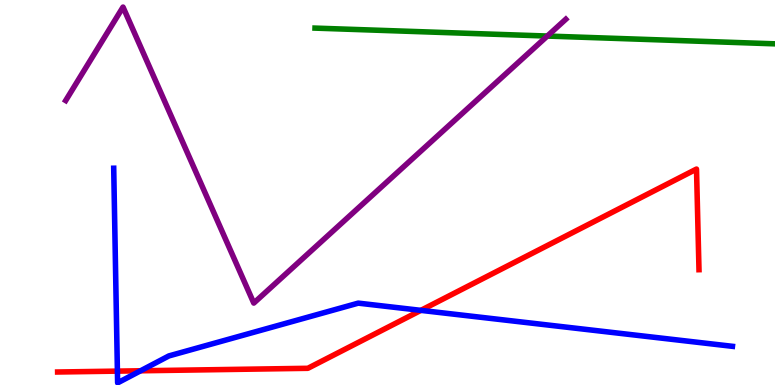[{'lines': ['blue', 'red'], 'intersections': [{'x': 1.51, 'y': 0.36}, {'x': 1.81, 'y': 0.369}, {'x': 5.43, 'y': 1.94}]}, {'lines': ['green', 'red'], 'intersections': []}, {'lines': ['purple', 'red'], 'intersections': []}, {'lines': ['blue', 'green'], 'intersections': []}, {'lines': ['blue', 'purple'], 'intersections': []}, {'lines': ['green', 'purple'], 'intersections': [{'x': 7.06, 'y': 9.06}]}]